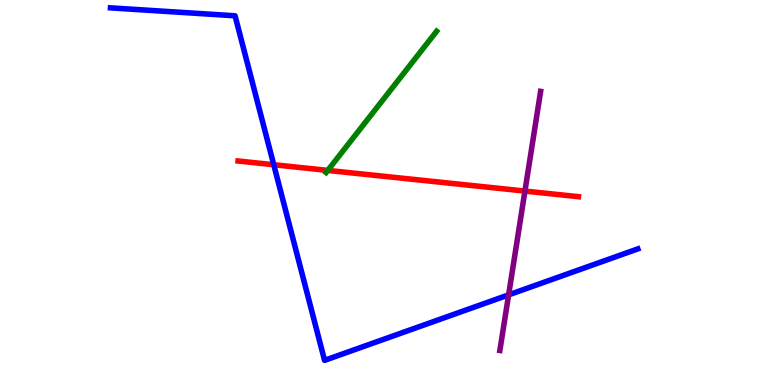[{'lines': ['blue', 'red'], 'intersections': [{'x': 3.53, 'y': 5.72}]}, {'lines': ['green', 'red'], 'intersections': [{'x': 4.23, 'y': 5.57}]}, {'lines': ['purple', 'red'], 'intersections': [{'x': 6.77, 'y': 5.04}]}, {'lines': ['blue', 'green'], 'intersections': []}, {'lines': ['blue', 'purple'], 'intersections': [{'x': 6.56, 'y': 2.34}]}, {'lines': ['green', 'purple'], 'intersections': []}]